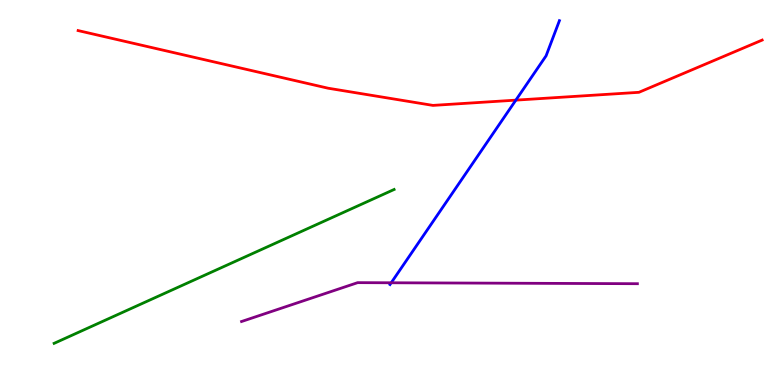[{'lines': ['blue', 'red'], 'intersections': [{'x': 6.66, 'y': 7.4}]}, {'lines': ['green', 'red'], 'intersections': []}, {'lines': ['purple', 'red'], 'intersections': []}, {'lines': ['blue', 'green'], 'intersections': []}, {'lines': ['blue', 'purple'], 'intersections': [{'x': 5.05, 'y': 2.66}]}, {'lines': ['green', 'purple'], 'intersections': []}]